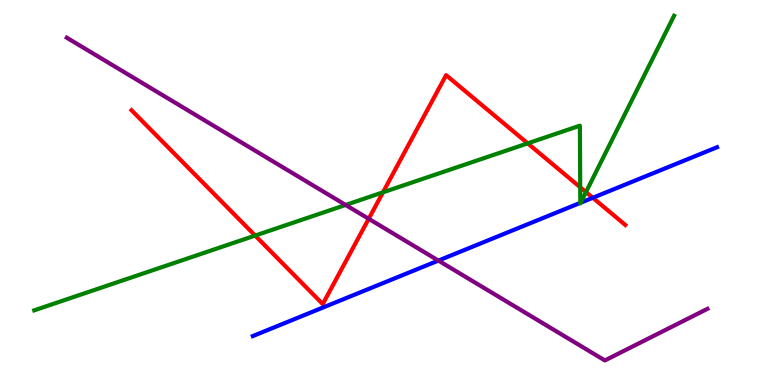[{'lines': ['blue', 'red'], 'intersections': [{'x': 7.65, 'y': 4.86}]}, {'lines': ['green', 'red'], 'intersections': [{'x': 3.29, 'y': 3.88}, {'x': 4.94, 'y': 5.0}, {'x': 6.81, 'y': 6.28}, {'x': 7.49, 'y': 5.14}, {'x': 7.56, 'y': 5.01}]}, {'lines': ['purple', 'red'], 'intersections': [{'x': 4.76, 'y': 4.32}]}, {'lines': ['blue', 'green'], 'intersections': [{'x': 7.49, 'y': 4.73}, {'x': 7.49, 'y': 4.73}]}, {'lines': ['blue', 'purple'], 'intersections': [{'x': 5.66, 'y': 3.23}]}, {'lines': ['green', 'purple'], 'intersections': [{'x': 4.46, 'y': 4.68}]}]